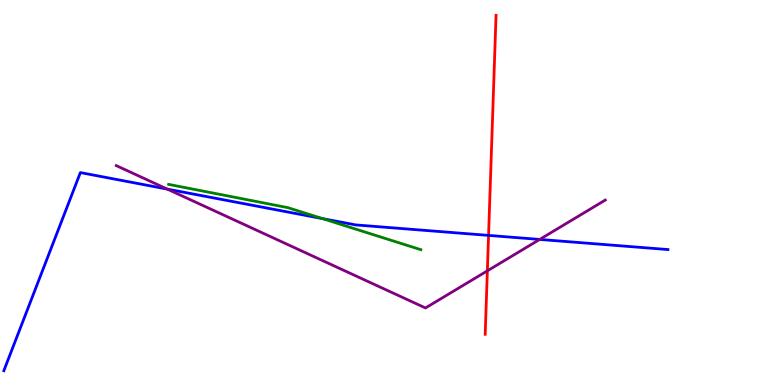[{'lines': ['blue', 'red'], 'intersections': [{'x': 6.3, 'y': 3.89}]}, {'lines': ['green', 'red'], 'intersections': []}, {'lines': ['purple', 'red'], 'intersections': [{'x': 6.29, 'y': 2.97}]}, {'lines': ['blue', 'green'], 'intersections': [{'x': 4.16, 'y': 4.32}]}, {'lines': ['blue', 'purple'], 'intersections': [{'x': 2.16, 'y': 5.09}, {'x': 6.96, 'y': 3.78}]}, {'lines': ['green', 'purple'], 'intersections': []}]